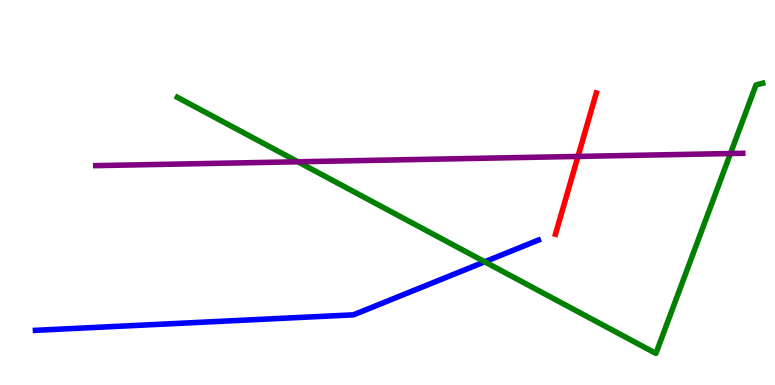[{'lines': ['blue', 'red'], 'intersections': []}, {'lines': ['green', 'red'], 'intersections': []}, {'lines': ['purple', 'red'], 'intersections': [{'x': 7.46, 'y': 5.94}]}, {'lines': ['blue', 'green'], 'intersections': [{'x': 6.25, 'y': 3.2}]}, {'lines': ['blue', 'purple'], 'intersections': []}, {'lines': ['green', 'purple'], 'intersections': [{'x': 3.84, 'y': 5.8}, {'x': 9.43, 'y': 6.01}]}]